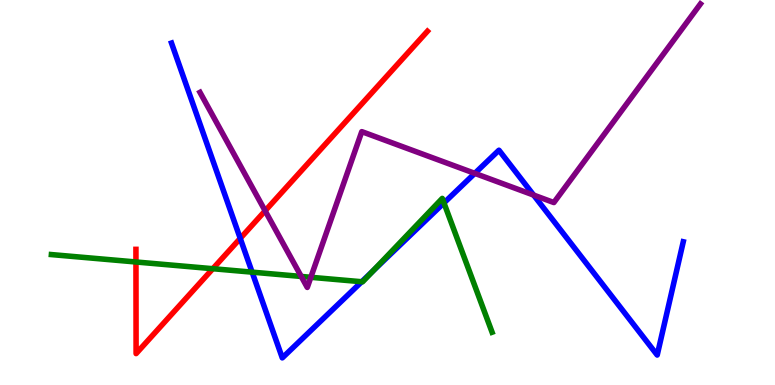[{'lines': ['blue', 'red'], 'intersections': [{'x': 3.1, 'y': 3.81}]}, {'lines': ['green', 'red'], 'intersections': [{'x': 1.75, 'y': 3.2}, {'x': 2.75, 'y': 3.02}]}, {'lines': ['purple', 'red'], 'intersections': [{'x': 3.42, 'y': 4.52}]}, {'lines': ['blue', 'green'], 'intersections': [{'x': 3.25, 'y': 2.93}, {'x': 4.67, 'y': 2.68}, {'x': 4.81, 'y': 2.96}, {'x': 5.73, 'y': 4.73}]}, {'lines': ['blue', 'purple'], 'intersections': [{'x': 6.13, 'y': 5.5}, {'x': 6.89, 'y': 4.93}]}, {'lines': ['green', 'purple'], 'intersections': [{'x': 3.89, 'y': 2.82}, {'x': 4.01, 'y': 2.8}]}]